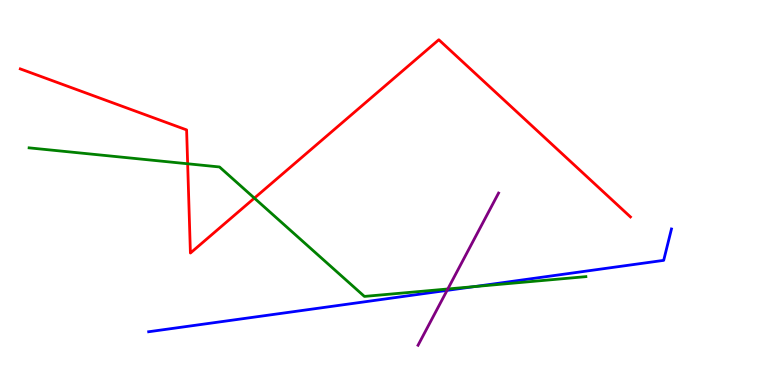[{'lines': ['blue', 'red'], 'intersections': []}, {'lines': ['green', 'red'], 'intersections': [{'x': 2.42, 'y': 5.75}, {'x': 3.28, 'y': 4.85}]}, {'lines': ['purple', 'red'], 'intersections': []}, {'lines': ['blue', 'green'], 'intersections': [{'x': 6.12, 'y': 2.56}]}, {'lines': ['blue', 'purple'], 'intersections': [{'x': 5.77, 'y': 2.46}]}, {'lines': ['green', 'purple'], 'intersections': [{'x': 5.78, 'y': 2.49}]}]